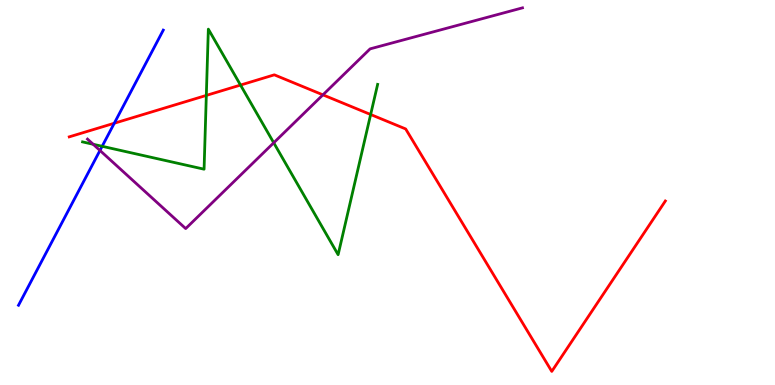[{'lines': ['blue', 'red'], 'intersections': [{'x': 1.47, 'y': 6.8}]}, {'lines': ['green', 'red'], 'intersections': [{'x': 2.66, 'y': 7.52}, {'x': 3.1, 'y': 7.79}, {'x': 4.78, 'y': 7.03}]}, {'lines': ['purple', 'red'], 'intersections': [{'x': 4.17, 'y': 7.54}]}, {'lines': ['blue', 'green'], 'intersections': [{'x': 1.32, 'y': 6.2}]}, {'lines': ['blue', 'purple'], 'intersections': [{'x': 1.29, 'y': 6.09}]}, {'lines': ['green', 'purple'], 'intersections': [{'x': 1.2, 'y': 6.25}, {'x': 3.53, 'y': 6.29}]}]